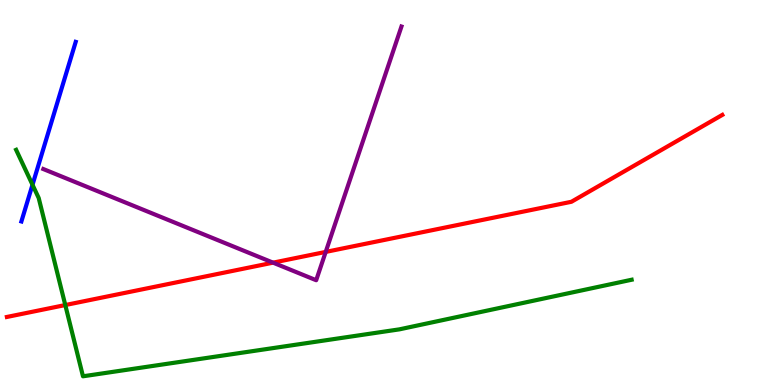[{'lines': ['blue', 'red'], 'intersections': []}, {'lines': ['green', 'red'], 'intersections': [{'x': 0.842, 'y': 2.08}]}, {'lines': ['purple', 'red'], 'intersections': [{'x': 3.52, 'y': 3.18}, {'x': 4.2, 'y': 3.46}]}, {'lines': ['blue', 'green'], 'intersections': [{'x': 0.419, 'y': 5.2}]}, {'lines': ['blue', 'purple'], 'intersections': []}, {'lines': ['green', 'purple'], 'intersections': []}]